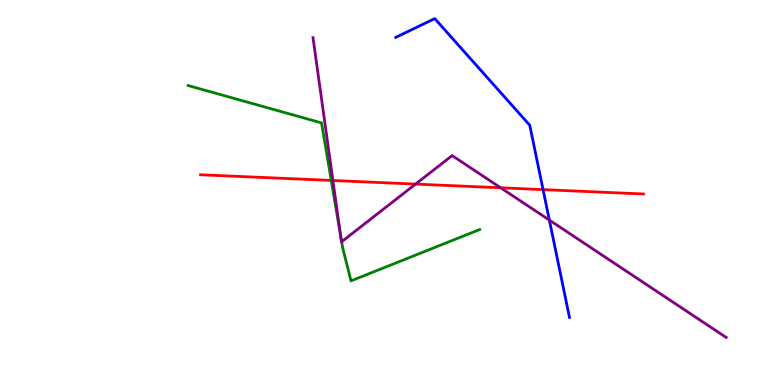[{'lines': ['blue', 'red'], 'intersections': [{'x': 7.01, 'y': 5.07}]}, {'lines': ['green', 'red'], 'intersections': [{'x': 4.27, 'y': 5.31}]}, {'lines': ['purple', 'red'], 'intersections': [{'x': 4.3, 'y': 5.31}, {'x': 5.36, 'y': 5.22}, {'x': 6.46, 'y': 5.12}]}, {'lines': ['blue', 'green'], 'intersections': []}, {'lines': ['blue', 'purple'], 'intersections': [{'x': 7.09, 'y': 4.28}]}, {'lines': ['green', 'purple'], 'intersections': [{'x': 4.39, 'y': 3.89}, {'x': 4.41, 'y': 3.72}]}]